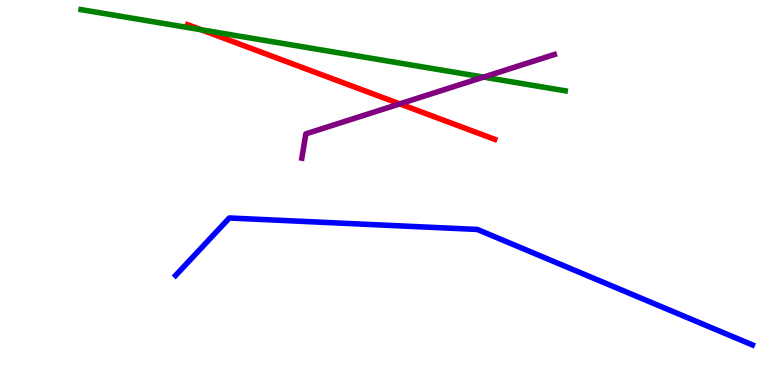[{'lines': ['blue', 'red'], 'intersections': []}, {'lines': ['green', 'red'], 'intersections': [{'x': 2.6, 'y': 9.23}]}, {'lines': ['purple', 'red'], 'intersections': [{'x': 5.16, 'y': 7.3}]}, {'lines': ['blue', 'green'], 'intersections': []}, {'lines': ['blue', 'purple'], 'intersections': []}, {'lines': ['green', 'purple'], 'intersections': [{'x': 6.24, 'y': 8.0}]}]